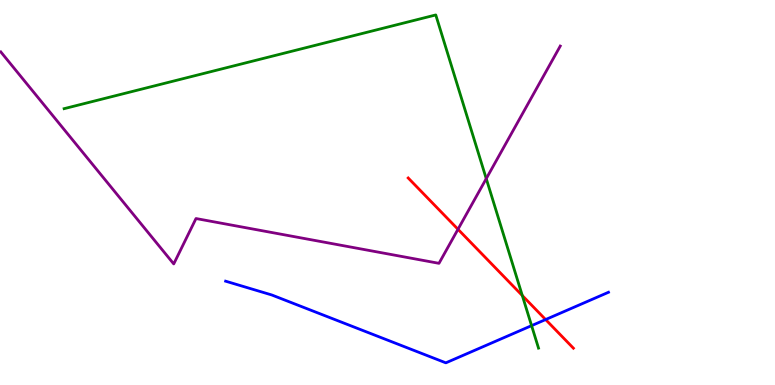[{'lines': ['blue', 'red'], 'intersections': [{'x': 7.04, 'y': 1.7}]}, {'lines': ['green', 'red'], 'intersections': [{'x': 6.74, 'y': 2.32}]}, {'lines': ['purple', 'red'], 'intersections': [{'x': 5.91, 'y': 4.04}]}, {'lines': ['blue', 'green'], 'intersections': [{'x': 6.86, 'y': 1.54}]}, {'lines': ['blue', 'purple'], 'intersections': []}, {'lines': ['green', 'purple'], 'intersections': [{'x': 6.27, 'y': 5.36}]}]